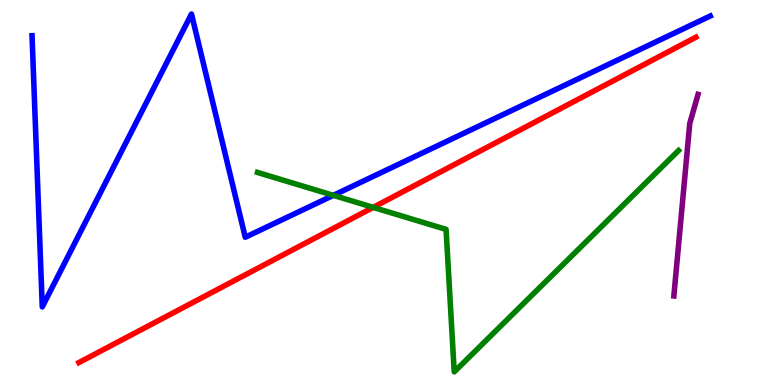[{'lines': ['blue', 'red'], 'intersections': []}, {'lines': ['green', 'red'], 'intersections': [{'x': 4.82, 'y': 4.61}]}, {'lines': ['purple', 'red'], 'intersections': []}, {'lines': ['blue', 'green'], 'intersections': [{'x': 4.3, 'y': 4.93}]}, {'lines': ['blue', 'purple'], 'intersections': []}, {'lines': ['green', 'purple'], 'intersections': []}]